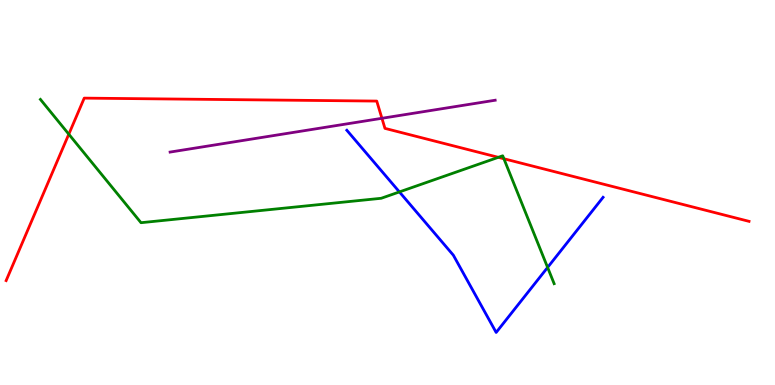[{'lines': ['blue', 'red'], 'intersections': []}, {'lines': ['green', 'red'], 'intersections': [{'x': 0.888, 'y': 6.51}, {'x': 6.43, 'y': 5.91}, {'x': 6.5, 'y': 5.88}]}, {'lines': ['purple', 'red'], 'intersections': [{'x': 4.93, 'y': 6.93}]}, {'lines': ['blue', 'green'], 'intersections': [{'x': 5.15, 'y': 5.02}, {'x': 7.07, 'y': 3.05}]}, {'lines': ['blue', 'purple'], 'intersections': []}, {'lines': ['green', 'purple'], 'intersections': []}]